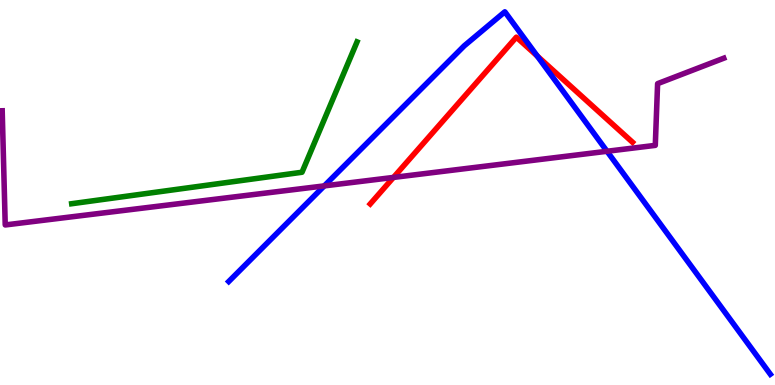[{'lines': ['blue', 'red'], 'intersections': [{'x': 6.93, 'y': 8.54}]}, {'lines': ['green', 'red'], 'intersections': []}, {'lines': ['purple', 'red'], 'intersections': [{'x': 5.08, 'y': 5.39}]}, {'lines': ['blue', 'green'], 'intersections': []}, {'lines': ['blue', 'purple'], 'intersections': [{'x': 4.18, 'y': 5.17}, {'x': 7.83, 'y': 6.07}]}, {'lines': ['green', 'purple'], 'intersections': []}]